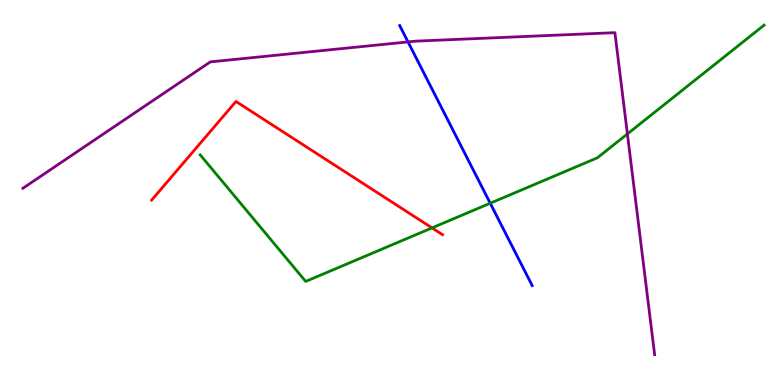[{'lines': ['blue', 'red'], 'intersections': []}, {'lines': ['green', 'red'], 'intersections': [{'x': 5.57, 'y': 4.08}]}, {'lines': ['purple', 'red'], 'intersections': []}, {'lines': ['blue', 'green'], 'intersections': [{'x': 6.33, 'y': 4.72}]}, {'lines': ['blue', 'purple'], 'intersections': [{'x': 5.26, 'y': 8.91}]}, {'lines': ['green', 'purple'], 'intersections': [{'x': 8.1, 'y': 6.52}]}]